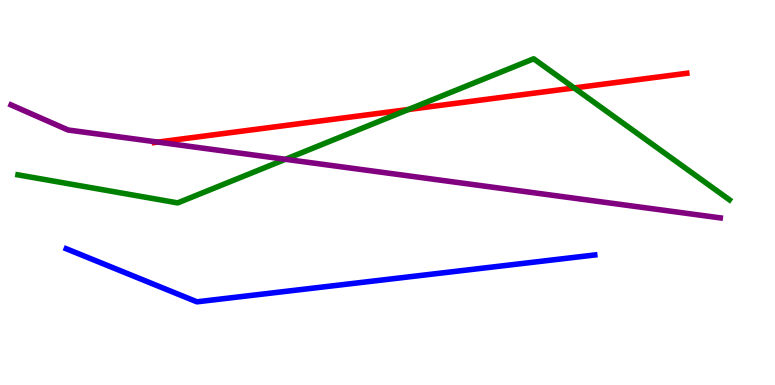[{'lines': ['blue', 'red'], 'intersections': []}, {'lines': ['green', 'red'], 'intersections': [{'x': 5.27, 'y': 7.16}, {'x': 7.41, 'y': 7.72}]}, {'lines': ['purple', 'red'], 'intersections': [{'x': 2.04, 'y': 6.31}]}, {'lines': ['blue', 'green'], 'intersections': []}, {'lines': ['blue', 'purple'], 'intersections': []}, {'lines': ['green', 'purple'], 'intersections': [{'x': 3.68, 'y': 5.86}]}]